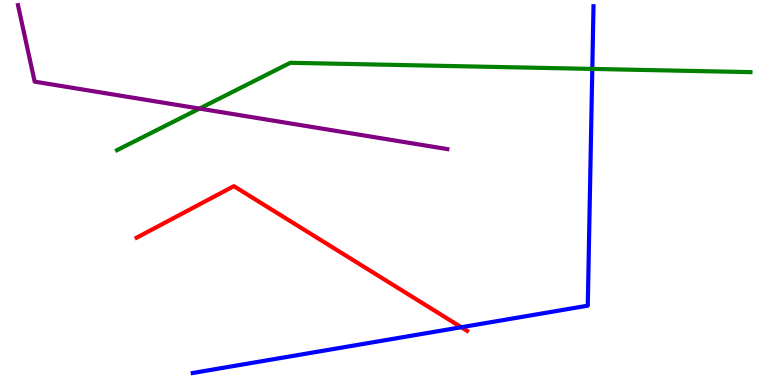[{'lines': ['blue', 'red'], 'intersections': [{'x': 5.95, 'y': 1.5}]}, {'lines': ['green', 'red'], 'intersections': []}, {'lines': ['purple', 'red'], 'intersections': []}, {'lines': ['blue', 'green'], 'intersections': [{'x': 7.64, 'y': 8.21}]}, {'lines': ['blue', 'purple'], 'intersections': []}, {'lines': ['green', 'purple'], 'intersections': [{'x': 2.57, 'y': 7.18}]}]